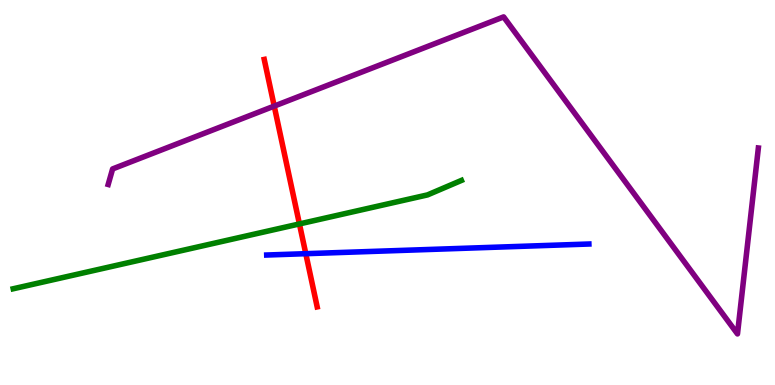[{'lines': ['blue', 'red'], 'intersections': [{'x': 3.95, 'y': 3.41}]}, {'lines': ['green', 'red'], 'intersections': [{'x': 3.86, 'y': 4.18}]}, {'lines': ['purple', 'red'], 'intersections': [{'x': 3.54, 'y': 7.24}]}, {'lines': ['blue', 'green'], 'intersections': []}, {'lines': ['blue', 'purple'], 'intersections': []}, {'lines': ['green', 'purple'], 'intersections': []}]